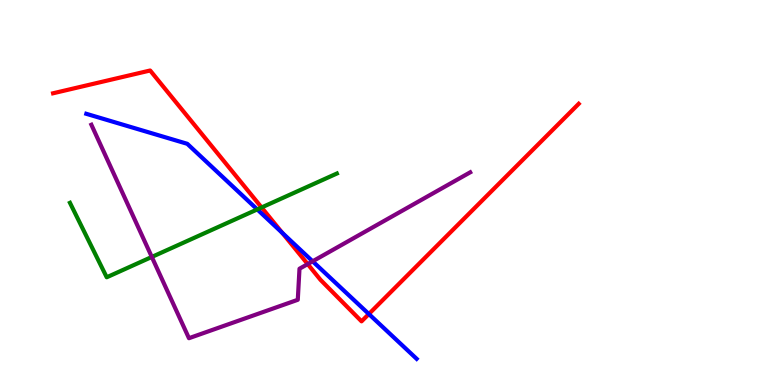[{'lines': ['blue', 'red'], 'intersections': [{'x': 3.64, 'y': 3.95}, {'x': 4.76, 'y': 1.84}]}, {'lines': ['green', 'red'], 'intersections': [{'x': 3.38, 'y': 4.61}]}, {'lines': ['purple', 'red'], 'intersections': [{'x': 3.97, 'y': 3.14}]}, {'lines': ['blue', 'green'], 'intersections': [{'x': 3.32, 'y': 4.56}]}, {'lines': ['blue', 'purple'], 'intersections': [{'x': 4.03, 'y': 3.21}]}, {'lines': ['green', 'purple'], 'intersections': [{'x': 1.96, 'y': 3.33}]}]